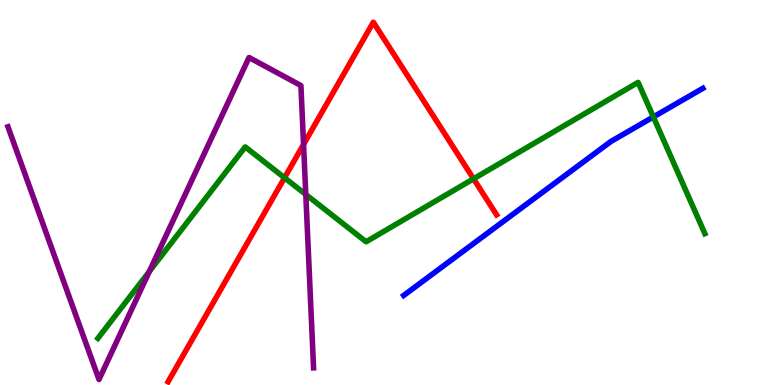[{'lines': ['blue', 'red'], 'intersections': []}, {'lines': ['green', 'red'], 'intersections': [{'x': 3.67, 'y': 5.38}, {'x': 6.11, 'y': 5.36}]}, {'lines': ['purple', 'red'], 'intersections': [{'x': 3.92, 'y': 6.25}]}, {'lines': ['blue', 'green'], 'intersections': [{'x': 8.43, 'y': 6.96}]}, {'lines': ['blue', 'purple'], 'intersections': []}, {'lines': ['green', 'purple'], 'intersections': [{'x': 1.93, 'y': 2.95}, {'x': 3.95, 'y': 4.95}]}]